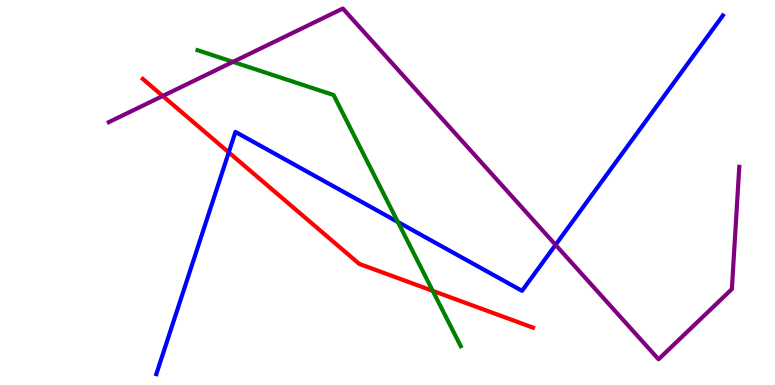[{'lines': ['blue', 'red'], 'intersections': [{'x': 2.95, 'y': 6.04}]}, {'lines': ['green', 'red'], 'intersections': [{'x': 5.58, 'y': 2.45}]}, {'lines': ['purple', 'red'], 'intersections': [{'x': 2.1, 'y': 7.51}]}, {'lines': ['blue', 'green'], 'intersections': [{'x': 5.13, 'y': 4.23}]}, {'lines': ['blue', 'purple'], 'intersections': [{'x': 7.17, 'y': 3.64}]}, {'lines': ['green', 'purple'], 'intersections': [{'x': 3.01, 'y': 8.39}]}]